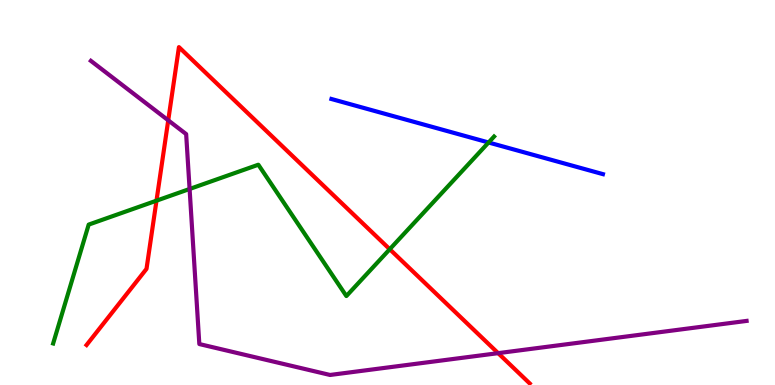[{'lines': ['blue', 'red'], 'intersections': []}, {'lines': ['green', 'red'], 'intersections': [{'x': 2.02, 'y': 4.79}, {'x': 5.03, 'y': 3.53}]}, {'lines': ['purple', 'red'], 'intersections': [{'x': 2.17, 'y': 6.87}, {'x': 6.43, 'y': 0.827}]}, {'lines': ['blue', 'green'], 'intersections': [{'x': 6.3, 'y': 6.3}]}, {'lines': ['blue', 'purple'], 'intersections': []}, {'lines': ['green', 'purple'], 'intersections': [{'x': 2.45, 'y': 5.09}]}]